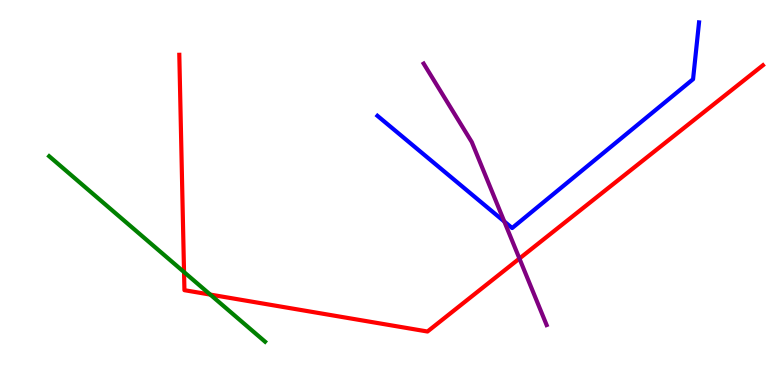[{'lines': ['blue', 'red'], 'intersections': []}, {'lines': ['green', 'red'], 'intersections': [{'x': 2.37, 'y': 2.93}, {'x': 2.71, 'y': 2.35}]}, {'lines': ['purple', 'red'], 'intersections': [{'x': 6.7, 'y': 3.28}]}, {'lines': ['blue', 'green'], 'intersections': []}, {'lines': ['blue', 'purple'], 'intersections': [{'x': 6.51, 'y': 4.25}]}, {'lines': ['green', 'purple'], 'intersections': []}]